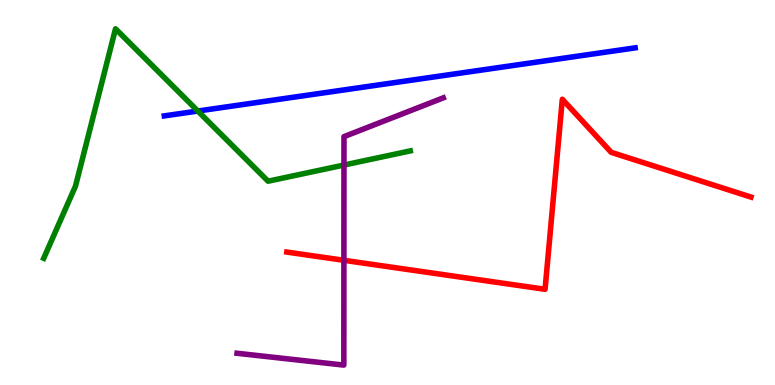[{'lines': ['blue', 'red'], 'intersections': []}, {'lines': ['green', 'red'], 'intersections': []}, {'lines': ['purple', 'red'], 'intersections': [{'x': 4.44, 'y': 3.24}]}, {'lines': ['blue', 'green'], 'intersections': [{'x': 2.55, 'y': 7.12}]}, {'lines': ['blue', 'purple'], 'intersections': []}, {'lines': ['green', 'purple'], 'intersections': [{'x': 4.44, 'y': 5.71}]}]